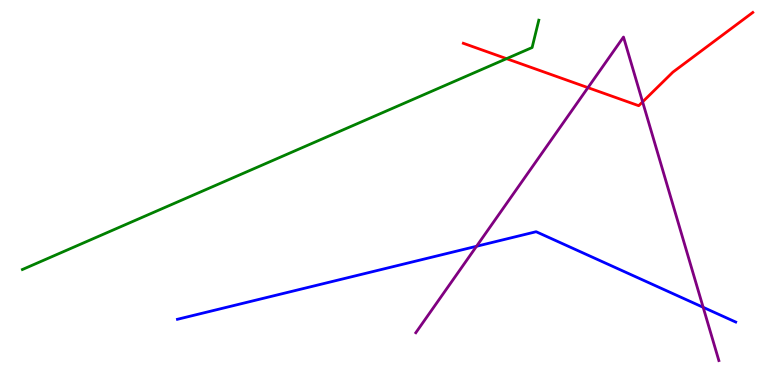[{'lines': ['blue', 'red'], 'intersections': []}, {'lines': ['green', 'red'], 'intersections': [{'x': 6.54, 'y': 8.48}]}, {'lines': ['purple', 'red'], 'intersections': [{'x': 7.59, 'y': 7.72}, {'x': 8.29, 'y': 7.35}]}, {'lines': ['blue', 'green'], 'intersections': []}, {'lines': ['blue', 'purple'], 'intersections': [{'x': 6.15, 'y': 3.6}, {'x': 9.07, 'y': 2.02}]}, {'lines': ['green', 'purple'], 'intersections': []}]